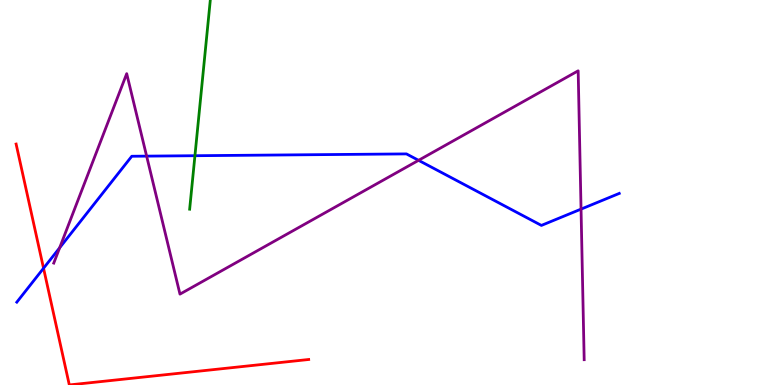[{'lines': ['blue', 'red'], 'intersections': [{'x': 0.562, 'y': 3.03}]}, {'lines': ['green', 'red'], 'intersections': []}, {'lines': ['purple', 'red'], 'intersections': []}, {'lines': ['blue', 'green'], 'intersections': [{'x': 2.52, 'y': 5.96}]}, {'lines': ['blue', 'purple'], 'intersections': [{'x': 0.77, 'y': 3.56}, {'x': 1.89, 'y': 5.94}, {'x': 5.4, 'y': 5.84}, {'x': 7.5, 'y': 4.57}]}, {'lines': ['green', 'purple'], 'intersections': []}]